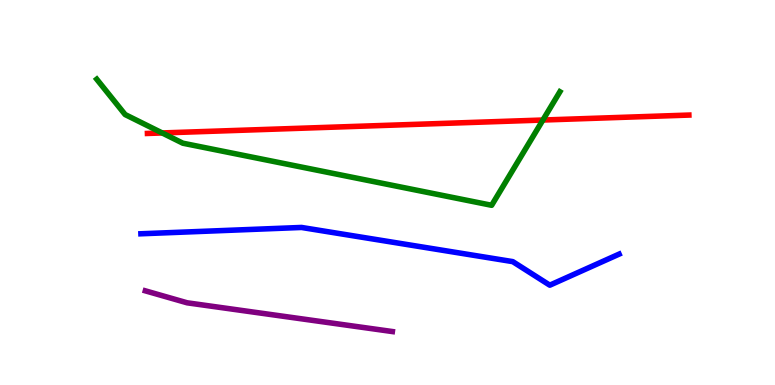[{'lines': ['blue', 'red'], 'intersections': []}, {'lines': ['green', 'red'], 'intersections': [{'x': 2.09, 'y': 6.55}, {'x': 7.01, 'y': 6.88}]}, {'lines': ['purple', 'red'], 'intersections': []}, {'lines': ['blue', 'green'], 'intersections': []}, {'lines': ['blue', 'purple'], 'intersections': []}, {'lines': ['green', 'purple'], 'intersections': []}]